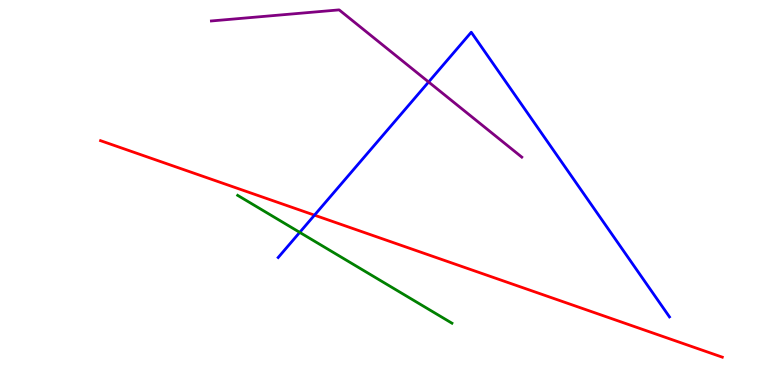[{'lines': ['blue', 'red'], 'intersections': [{'x': 4.06, 'y': 4.41}]}, {'lines': ['green', 'red'], 'intersections': []}, {'lines': ['purple', 'red'], 'intersections': []}, {'lines': ['blue', 'green'], 'intersections': [{'x': 3.87, 'y': 3.96}]}, {'lines': ['blue', 'purple'], 'intersections': [{'x': 5.53, 'y': 7.87}]}, {'lines': ['green', 'purple'], 'intersections': []}]